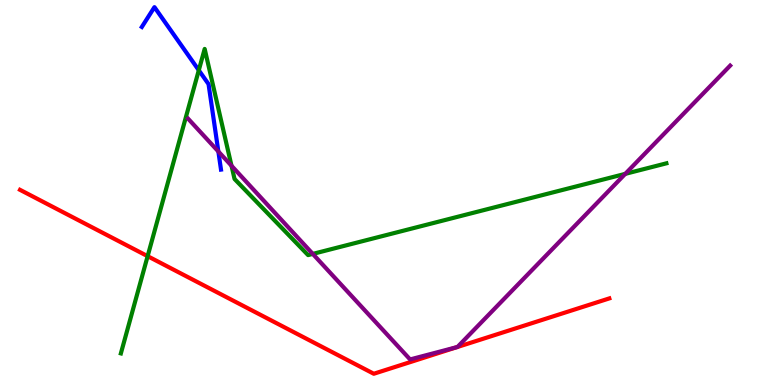[{'lines': ['blue', 'red'], 'intersections': []}, {'lines': ['green', 'red'], 'intersections': [{'x': 1.9, 'y': 3.35}]}, {'lines': ['purple', 'red'], 'intersections': []}, {'lines': ['blue', 'green'], 'intersections': [{'x': 2.57, 'y': 8.18}]}, {'lines': ['blue', 'purple'], 'intersections': [{'x': 2.82, 'y': 6.07}]}, {'lines': ['green', 'purple'], 'intersections': [{'x': 2.99, 'y': 5.69}, {'x': 4.04, 'y': 3.41}, {'x': 8.07, 'y': 5.48}]}]